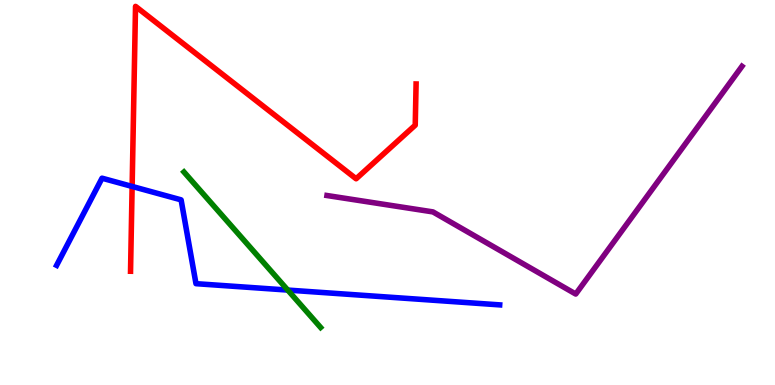[{'lines': ['blue', 'red'], 'intersections': [{'x': 1.7, 'y': 5.16}]}, {'lines': ['green', 'red'], 'intersections': []}, {'lines': ['purple', 'red'], 'intersections': []}, {'lines': ['blue', 'green'], 'intersections': [{'x': 3.71, 'y': 2.47}]}, {'lines': ['blue', 'purple'], 'intersections': []}, {'lines': ['green', 'purple'], 'intersections': []}]